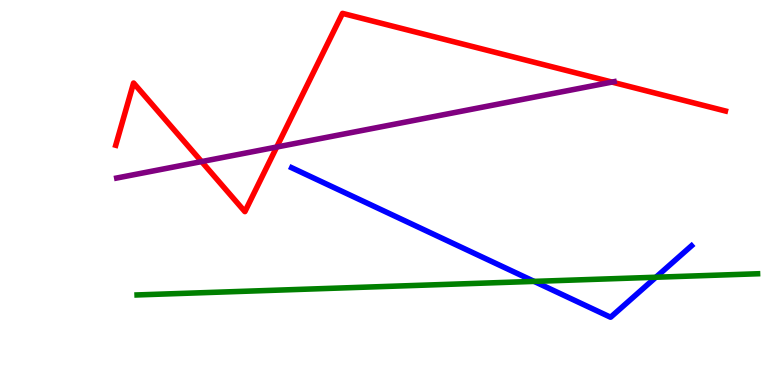[{'lines': ['blue', 'red'], 'intersections': []}, {'lines': ['green', 'red'], 'intersections': []}, {'lines': ['purple', 'red'], 'intersections': [{'x': 2.6, 'y': 5.8}, {'x': 3.57, 'y': 6.18}, {'x': 7.9, 'y': 7.87}]}, {'lines': ['blue', 'green'], 'intersections': [{'x': 6.89, 'y': 2.69}, {'x': 8.46, 'y': 2.8}]}, {'lines': ['blue', 'purple'], 'intersections': []}, {'lines': ['green', 'purple'], 'intersections': []}]